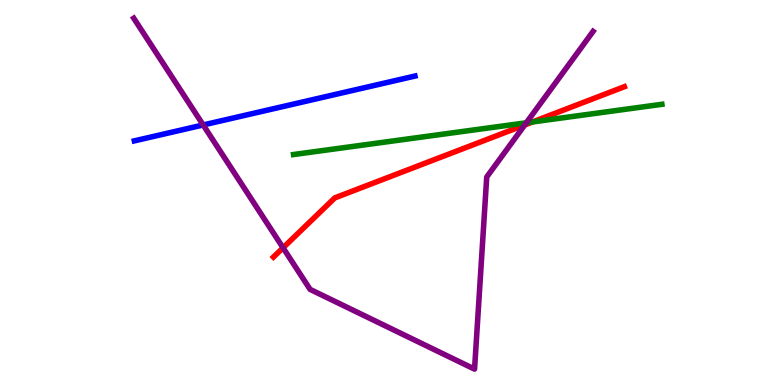[{'lines': ['blue', 'red'], 'intersections': []}, {'lines': ['green', 'red'], 'intersections': [{'x': 6.87, 'y': 6.83}]}, {'lines': ['purple', 'red'], 'intersections': [{'x': 3.65, 'y': 3.56}, {'x': 6.77, 'y': 6.75}]}, {'lines': ['blue', 'green'], 'intersections': []}, {'lines': ['blue', 'purple'], 'intersections': [{'x': 2.62, 'y': 6.75}]}, {'lines': ['green', 'purple'], 'intersections': [{'x': 6.79, 'y': 6.81}]}]